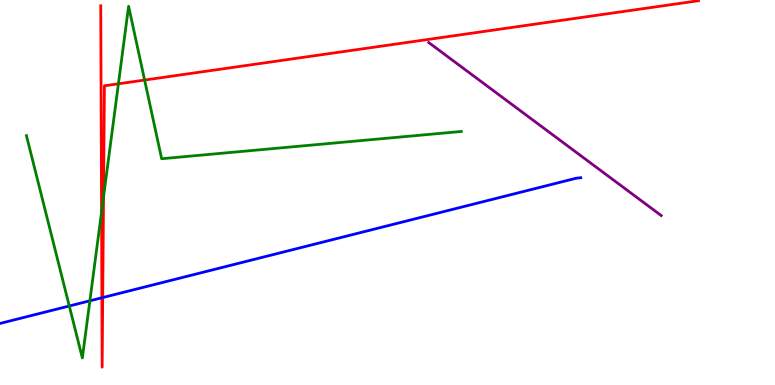[{'lines': ['blue', 'red'], 'intersections': [{'x': 1.31, 'y': 2.27}, {'x': 1.33, 'y': 2.27}]}, {'lines': ['green', 'red'], 'intersections': [{'x': 1.31, 'y': 4.49}, {'x': 1.34, 'y': 4.88}, {'x': 1.53, 'y': 7.82}, {'x': 1.87, 'y': 7.92}]}, {'lines': ['purple', 'red'], 'intersections': []}, {'lines': ['blue', 'green'], 'intersections': [{'x': 0.894, 'y': 2.05}, {'x': 1.16, 'y': 2.19}]}, {'lines': ['blue', 'purple'], 'intersections': []}, {'lines': ['green', 'purple'], 'intersections': []}]